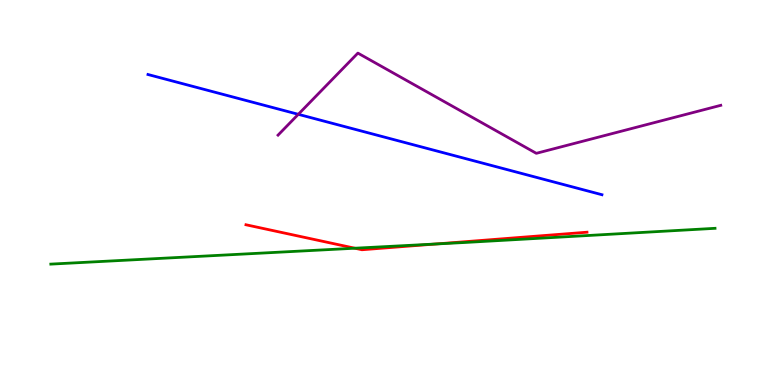[{'lines': ['blue', 'red'], 'intersections': []}, {'lines': ['green', 'red'], 'intersections': [{'x': 4.58, 'y': 3.55}, {'x': 5.63, 'y': 3.66}]}, {'lines': ['purple', 'red'], 'intersections': []}, {'lines': ['blue', 'green'], 'intersections': []}, {'lines': ['blue', 'purple'], 'intersections': [{'x': 3.85, 'y': 7.03}]}, {'lines': ['green', 'purple'], 'intersections': []}]